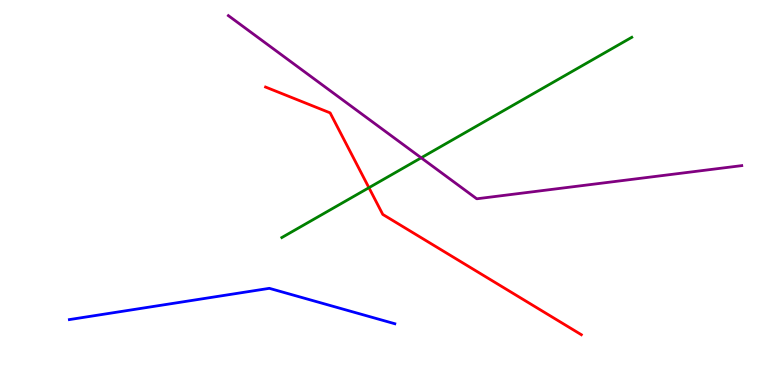[{'lines': ['blue', 'red'], 'intersections': []}, {'lines': ['green', 'red'], 'intersections': [{'x': 4.76, 'y': 5.12}]}, {'lines': ['purple', 'red'], 'intersections': []}, {'lines': ['blue', 'green'], 'intersections': []}, {'lines': ['blue', 'purple'], 'intersections': []}, {'lines': ['green', 'purple'], 'intersections': [{'x': 5.43, 'y': 5.9}]}]